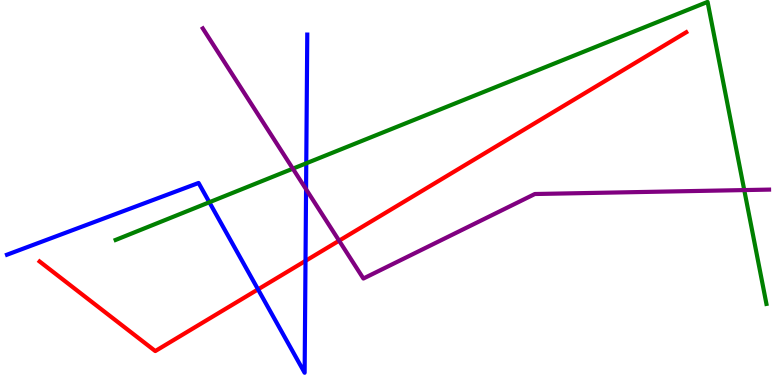[{'lines': ['blue', 'red'], 'intersections': [{'x': 3.33, 'y': 2.48}, {'x': 3.94, 'y': 3.22}]}, {'lines': ['green', 'red'], 'intersections': []}, {'lines': ['purple', 'red'], 'intersections': [{'x': 4.38, 'y': 3.75}]}, {'lines': ['blue', 'green'], 'intersections': [{'x': 2.7, 'y': 4.75}, {'x': 3.95, 'y': 5.76}]}, {'lines': ['blue', 'purple'], 'intersections': [{'x': 3.95, 'y': 5.08}]}, {'lines': ['green', 'purple'], 'intersections': [{'x': 3.78, 'y': 5.62}, {'x': 9.6, 'y': 5.06}]}]